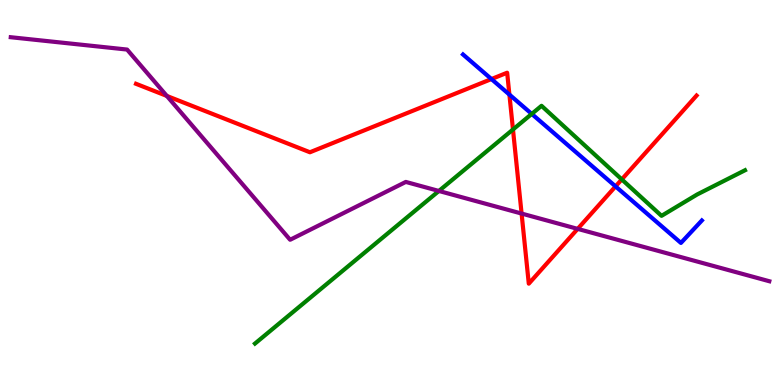[{'lines': ['blue', 'red'], 'intersections': [{'x': 6.34, 'y': 7.95}, {'x': 6.57, 'y': 7.54}, {'x': 7.94, 'y': 5.16}]}, {'lines': ['green', 'red'], 'intersections': [{'x': 6.62, 'y': 6.64}, {'x': 8.02, 'y': 5.34}]}, {'lines': ['purple', 'red'], 'intersections': [{'x': 2.15, 'y': 7.51}, {'x': 6.73, 'y': 4.45}, {'x': 7.45, 'y': 4.06}]}, {'lines': ['blue', 'green'], 'intersections': [{'x': 6.86, 'y': 7.04}]}, {'lines': ['blue', 'purple'], 'intersections': []}, {'lines': ['green', 'purple'], 'intersections': [{'x': 5.66, 'y': 5.04}]}]